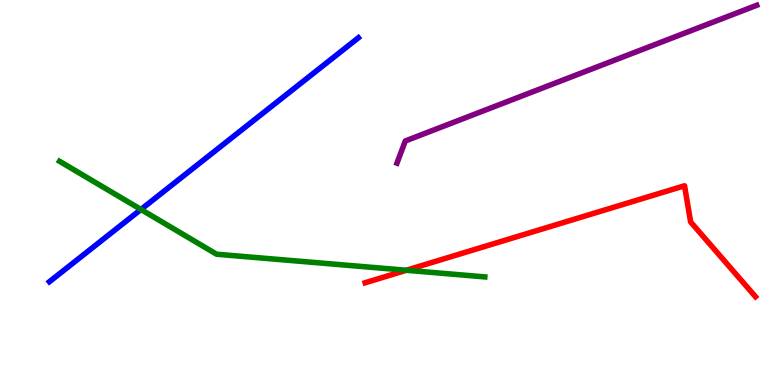[{'lines': ['blue', 'red'], 'intersections': []}, {'lines': ['green', 'red'], 'intersections': [{'x': 5.24, 'y': 2.98}]}, {'lines': ['purple', 'red'], 'intersections': []}, {'lines': ['blue', 'green'], 'intersections': [{'x': 1.82, 'y': 4.56}]}, {'lines': ['blue', 'purple'], 'intersections': []}, {'lines': ['green', 'purple'], 'intersections': []}]